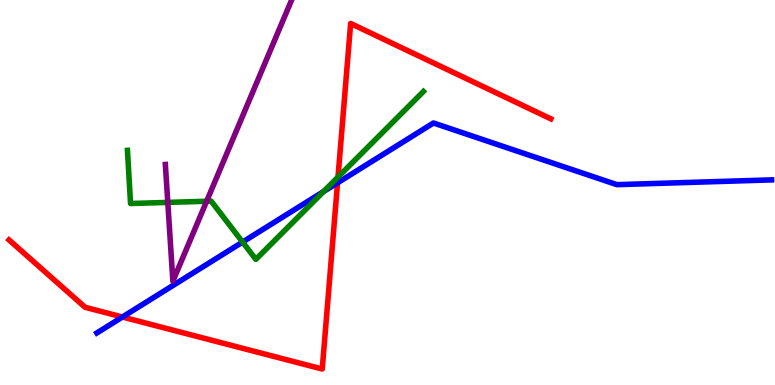[{'lines': ['blue', 'red'], 'intersections': [{'x': 1.58, 'y': 1.77}, {'x': 4.36, 'y': 5.25}]}, {'lines': ['green', 'red'], 'intersections': [{'x': 4.36, 'y': 5.4}]}, {'lines': ['purple', 'red'], 'intersections': []}, {'lines': ['blue', 'green'], 'intersections': [{'x': 3.13, 'y': 3.71}, {'x': 4.17, 'y': 5.02}]}, {'lines': ['blue', 'purple'], 'intersections': []}, {'lines': ['green', 'purple'], 'intersections': [{'x': 2.17, 'y': 4.74}, {'x': 2.67, 'y': 4.77}]}]